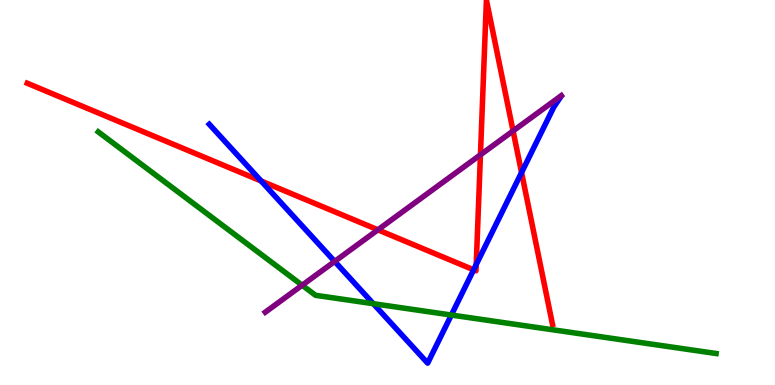[{'lines': ['blue', 'red'], 'intersections': [{'x': 3.37, 'y': 5.3}, {'x': 6.11, 'y': 2.99}, {'x': 6.14, 'y': 3.13}, {'x': 6.73, 'y': 5.52}]}, {'lines': ['green', 'red'], 'intersections': []}, {'lines': ['purple', 'red'], 'intersections': [{'x': 4.88, 'y': 4.03}, {'x': 6.2, 'y': 5.98}, {'x': 6.62, 'y': 6.6}]}, {'lines': ['blue', 'green'], 'intersections': [{'x': 4.82, 'y': 2.11}, {'x': 5.82, 'y': 1.82}]}, {'lines': ['blue', 'purple'], 'intersections': [{'x': 4.32, 'y': 3.21}]}, {'lines': ['green', 'purple'], 'intersections': [{'x': 3.9, 'y': 2.59}]}]